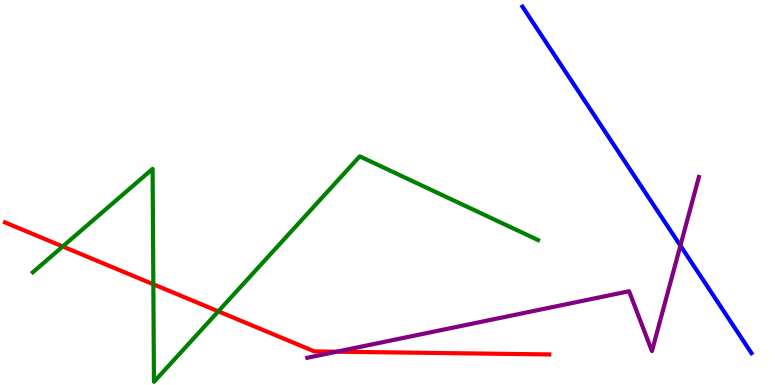[{'lines': ['blue', 'red'], 'intersections': []}, {'lines': ['green', 'red'], 'intersections': [{'x': 0.809, 'y': 3.6}, {'x': 1.98, 'y': 2.62}, {'x': 2.82, 'y': 1.91}]}, {'lines': ['purple', 'red'], 'intersections': [{'x': 4.34, 'y': 0.865}]}, {'lines': ['blue', 'green'], 'intersections': []}, {'lines': ['blue', 'purple'], 'intersections': [{'x': 8.78, 'y': 3.62}]}, {'lines': ['green', 'purple'], 'intersections': []}]